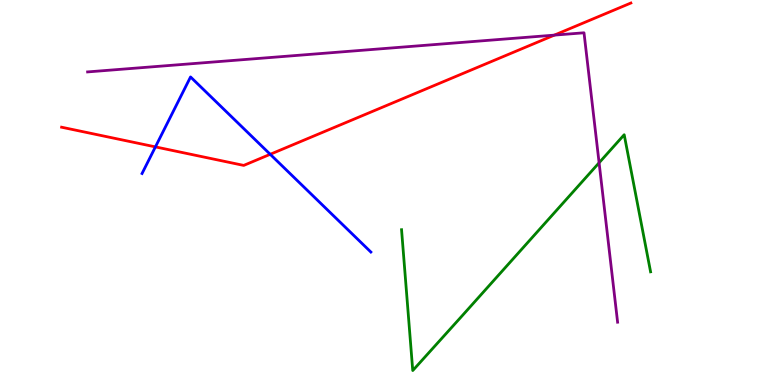[{'lines': ['blue', 'red'], 'intersections': [{'x': 2.01, 'y': 6.18}, {'x': 3.49, 'y': 5.99}]}, {'lines': ['green', 'red'], 'intersections': []}, {'lines': ['purple', 'red'], 'intersections': [{'x': 7.15, 'y': 9.09}]}, {'lines': ['blue', 'green'], 'intersections': []}, {'lines': ['blue', 'purple'], 'intersections': []}, {'lines': ['green', 'purple'], 'intersections': [{'x': 7.73, 'y': 5.77}]}]